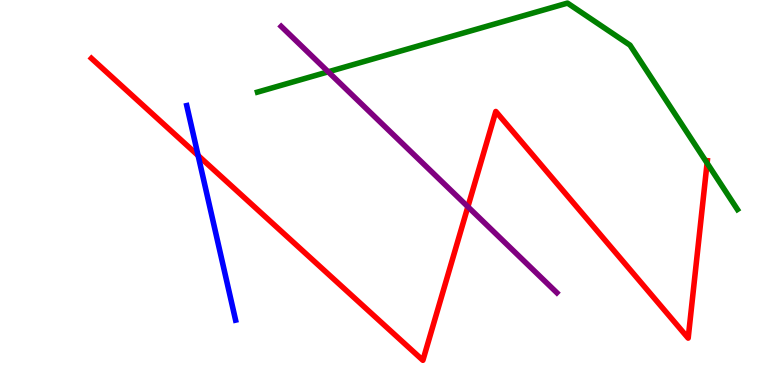[{'lines': ['blue', 'red'], 'intersections': [{'x': 2.56, 'y': 5.96}]}, {'lines': ['green', 'red'], 'intersections': [{'x': 9.12, 'y': 5.76}]}, {'lines': ['purple', 'red'], 'intersections': [{'x': 6.04, 'y': 4.63}]}, {'lines': ['blue', 'green'], 'intersections': []}, {'lines': ['blue', 'purple'], 'intersections': []}, {'lines': ['green', 'purple'], 'intersections': [{'x': 4.23, 'y': 8.13}]}]